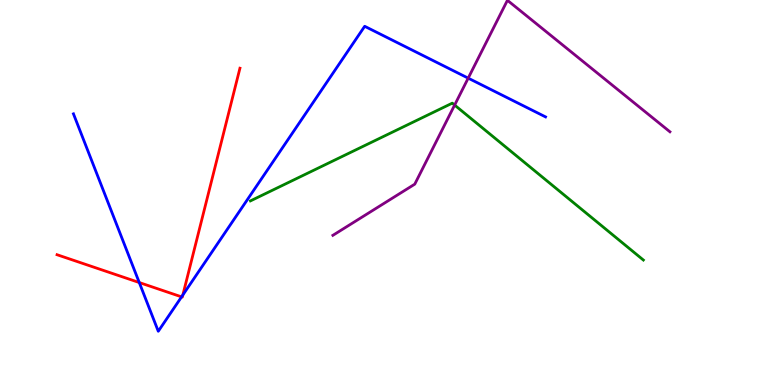[{'lines': ['blue', 'red'], 'intersections': [{'x': 1.8, 'y': 2.66}, {'x': 2.34, 'y': 2.29}, {'x': 2.36, 'y': 2.34}]}, {'lines': ['green', 'red'], 'intersections': []}, {'lines': ['purple', 'red'], 'intersections': []}, {'lines': ['blue', 'green'], 'intersections': []}, {'lines': ['blue', 'purple'], 'intersections': [{'x': 6.04, 'y': 7.97}]}, {'lines': ['green', 'purple'], 'intersections': [{'x': 5.87, 'y': 7.27}]}]